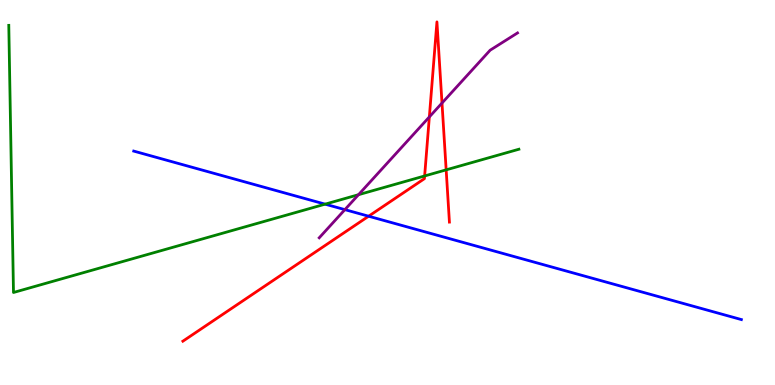[{'lines': ['blue', 'red'], 'intersections': [{'x': 4.76, 'y': 4.38}]}, {'lines': ['green', 'red'], 'intersections': [{'x': 5.48, 'y': 5.43}, {'x': 5.76, 'y': 5.59}]}, {'lines': ['purple', 'red'], 'intersections': [{'x': 5.54, 'y': 6.96}, {'x': 5.7, 'y': 7.32}]}, {'lines': ['blue', 'green'], 'intersections': [{'x': 4.2, 'y': 4.7}]}, {'lines': ['blue', 'purple'], 'intersections': [{'x': 4.45, 'y': 4.55}]}, {'lines': ['green', 'purple'], 'intersections': [{'x': 4.63, 'y': 4.94}]}]